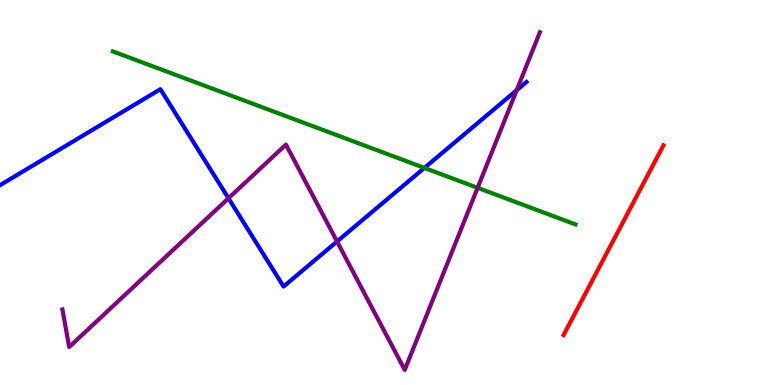[{'lines': ['blue', 'red'], 'intersections': []}, {'lines': ['green', 'red'], 'intersections': []}, {'lines': ['purple', 'red'], 'intersections': []}, {'lines': ['blue', 'green'], 'intersections': [{'x': 5.48, 'y': 5.64}]}, {'lines': ['blue', 'purple'], 'intersections': [{'x': 2.95, 'y': 4.85}, {'x': 4.35, 'y': 3.73}, {'x': 6.67, 'y': 7.66}]}, {'lines': ['green', 'purple'], 'intersections': [{'x': 6.16, 'y': 5.12}]}]